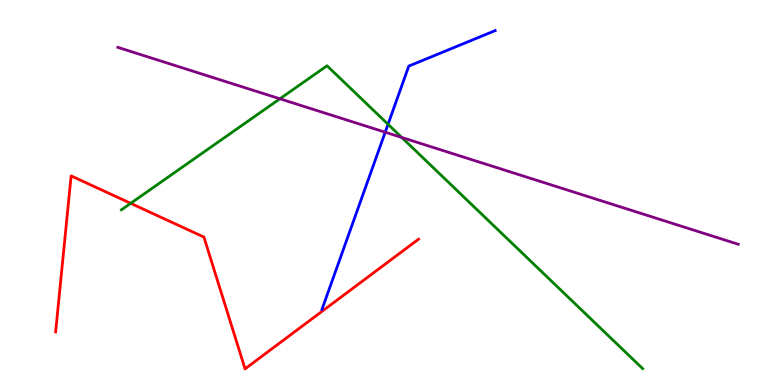[{'lines': ['blue', 'red'], 'intersections': []}, {'lines': ['green', 'red'], 'intersections': [{'x': 1.69, 'y': 4.72}]}, {'lines': ['purple', 'red'], 'intersections': []}, {'lines': ['blue', 'green'], 'intersections': [{'x': 5.01, 'y': 6.77}]}, {'lines': ['blue', 'purple'], 'intersections': [{'x': 4.97, 'y': 6.57}]}, {'lines': ['green', 'purple'], 'intersections': [{'x': 3.61, 'y': 7.43}, {'x': 5.18, 'y': 6.43}]}]